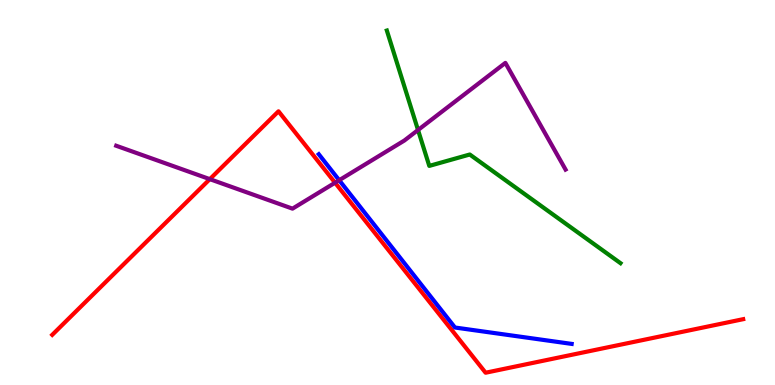[{'lines': ['blue', 'red'], 'intersections': []}, {'lines': ['green', 'red'], 'intersections': []}, {'lines': ['purple', 'red'], 'intersections': [{'x': 2.71, 'y': 5.35}, {'x': 4.32, 'y': 5.25}]}, {'lines': ['blue', 'green'], 'intersections': []}, {'lines': ['blue', 'purple'], 'intersections': [{'x': 4.38, 'y': 5.32}]}, {'lines': ['green', 'purple'], 'intersections': [{'x': 5.39, 'y': 6.62}]}]